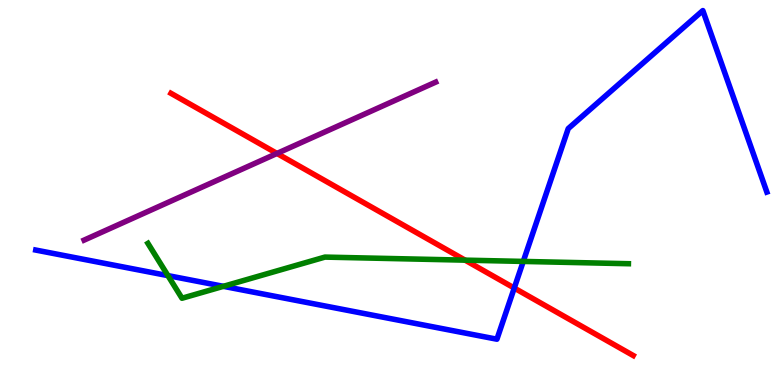[{'lines': ['blue', 'red'], 'intersections': [{'x': 6.64, 'y': 2.52}]}, {'lines': ['green', 'red'], 'intersections': [{'x': 6.0, 'y': 3.24}]}, {'lines': ['purple', 'red'], 'intersections': [{'x': 3.57, 'y': 6.01}]}, {'lines': ['blue', 'green'], 'intersections': [{'x': 2.17, 'y': 2.84}, {'x': 2.88, 'y': 2.56}, {'x': 6.75, 'y': 3.21}]}, {'lines': ['blue', 'purple'], 'intersections': []}, {'lines': ['green', 'purple'], 'intersections': []}]